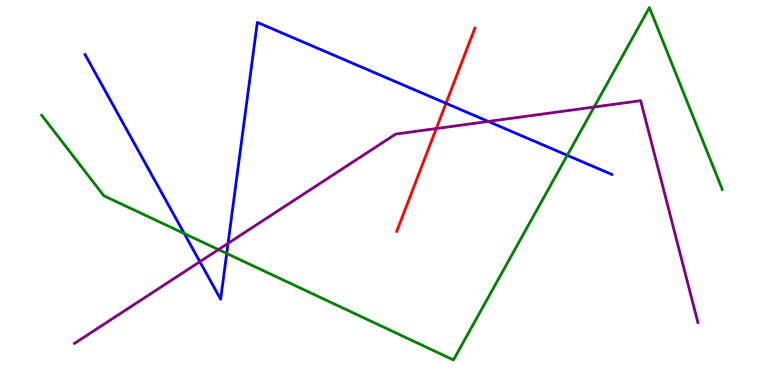[{'lines': ['blue', 'red'], 'intersections': [{'x': 5.75, 'y': 7.32}]}, {'lines': ['green', 'red'], 'intersections': []}, {'lines': ['purple', 'red'], 'intersections': [{'x': 5.63, 'y': 6.66}]}, {'lines': ['blue', 'green'], 'intersections': [{'x': 2.38, 'y': 3.93}, {'x': 2.93, 'y': 3.42}, {'x': 7.32, 'y': 5.97}]}, {'lines': ['blue', 'purple'], 'intersections': [{'x': 2.58, 'y': 3.2}, {'x': 2.94, 'y': 3.68}, {'x': 6.3, 'y': 6.85}]}, {'lines': ['green', 'purple'], 'intersections': [{'x': 2.82, 'y': 3.52}, {'x': 7.67, 'y': 7.22}]}]